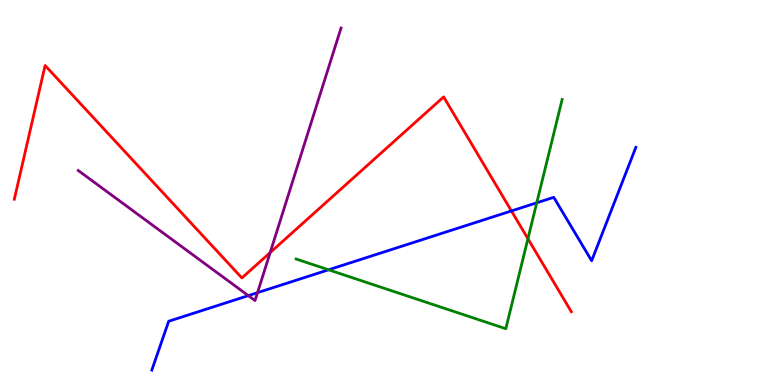[{'lines': ['blue', 'red'], 'intersections': [{'x': 6.6, 'y': 4.52}]}, {'lines': ['green', 'red'], 'intersections': [{'x': 6.81, 'y': 3.8}]}, {'lines': ['purple', 'red'], 'intersections': [{'x': 3.49, 'y': 3.44}]}, {'lines': ['blue', 'green'], 'intersections': [{'x': 4.24, 'y': 2.99}, {'x': 6.93, 'y': 4.73}]}, {'lines': ['blue', 'purple'], 'intersections': [{'x': 3.2, 'y': 2.32}, {'x': 3.32, 'y': 2.4}]}, {'lines': ['green', 'purple'], 'intersections': []}]